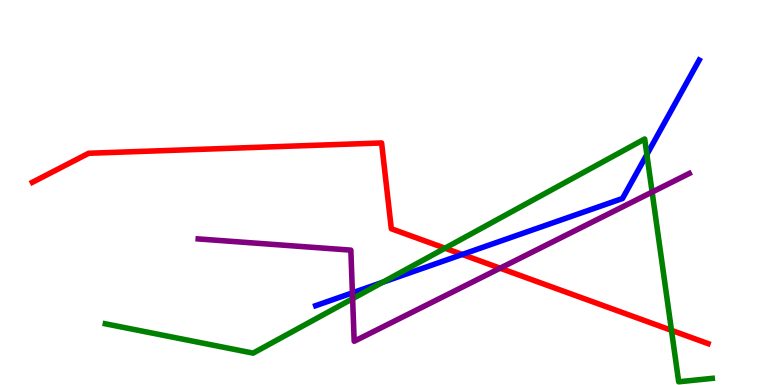[{'lines': ['blue', 'red'], 'intersections': [{'x': 5.96, 'y': 3.39}]}, {'lines': ['green', 'red'], 'intersections': [{'x': 5.74, 'y': 3.55}, {'x': 8.66, 'y': 1.42}]}, {'lines': ['purple', 'red'], 'intersections': [{'x': 6.45, 'y': 3.03}]}, {'lines': ['blue', 'green'], 'intersections': [{'x': 4.94, 'y': 2.67}, {'x': 8.35, 'y': 5.99}]}, {'lines': ['blue', 'purple'], 'intersections': [{'x': 4.55, 'y': 2.39}]}, {'lines': ['green', 'purple'], 'intersections': [{'x': 4.55, 'y': 2.24}, {'x': 8.41, 'y': 5.01}]}]